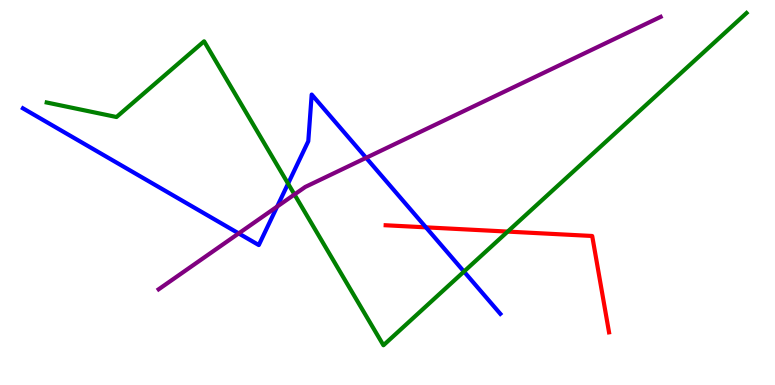[{'lines': ['blue', 'red'], 'intersections': [{'x': 5.5, 'y': 4.09}]}, {'lines': ['green', 'red'], 'intersections': [{'x': 6.55, 'y': 3.98}]}, {'lines': ['purple', 'red'], 'intersections': []}, {'lines': ['blue', 'green'], 'intersections': [{'x': 3.72, 'y': 5.23}, {'x': 5.99, 'y': 2.95}]}, {'lines': ['blue', 'purple'], 'intersections': [{'x': 3.08, 'y': 3.94}, {'x': 3.58, 'y': 4.63}, {'x': 4.72, 'y': 5.9}]}, {'lines': ['green', 'purple'], 'intersections': [{'x': 3.8, 'y': 4.95}]}]